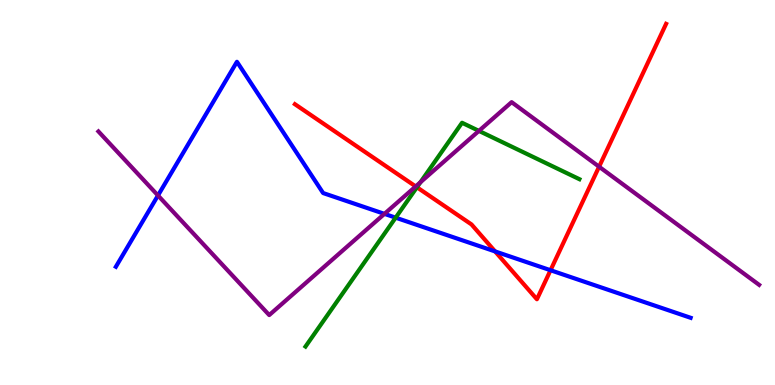[{'lines': ['blue', 'red'], 'intersections': [{'x': 6.39, 'y': 3.47}, {'x': 7.1, 'y': 2.98}]}, {'lines': ['green', 'red'], 'intersections': [{'x': 5.38, 'y': 5.14}]}, {'lines': ['purple', 'red'], 'intersections': [{'x': 5.36, 'y': 5.16}, {'x': 7.73, 'y': 5.67}]}, {'lines': ['blue', 'green'], 'intersections': [{'x': 5.11, 'y': 4.35}]}, {'lines': ['blue', 'purple'], 'intersections': [{'x': 2.04, 'y': 4.92}, {'x': 4.96, 'y': 4.45}]}, {'lines': ['green', 'purple'], 'intersections': [{'x': 5.42, 'y': 5.27}, {'x': 6.18, 'y': 6.6}]}]